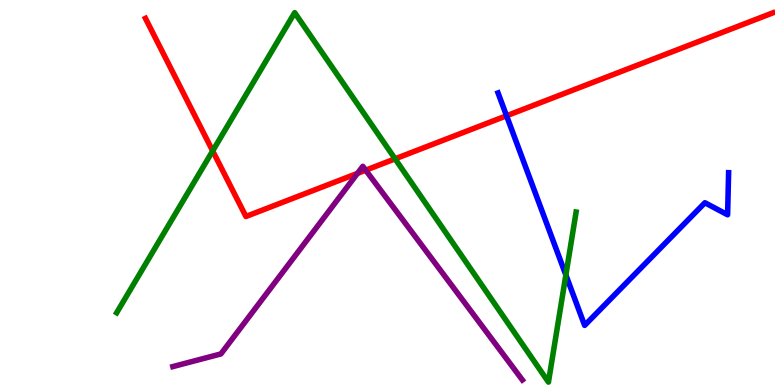[{'lines': ['blue', 'red'], 'intersections': [{'x': 6.54, 'y': 6.99}]}, {'lines': ['green', 'red'], 'intersections': [{'x': 2.74, 'y': 6.08}, {'x': 5.1, 'y': 5.87}]}, {'lines': ['purple', 'red'], 'intersections': [{'x': 4.61, 'y': 5.5}, {'x': 4.72, 'y': 5.58}]}, {'lines': ['blue', 'green'], 'intersections': [{'x': 7.3, 'y': 2.86}]}, {'lines': ['blue', 'purple'], 'intersections': []}, {'lines': ['green', 'purple'], 'intersections': []}]